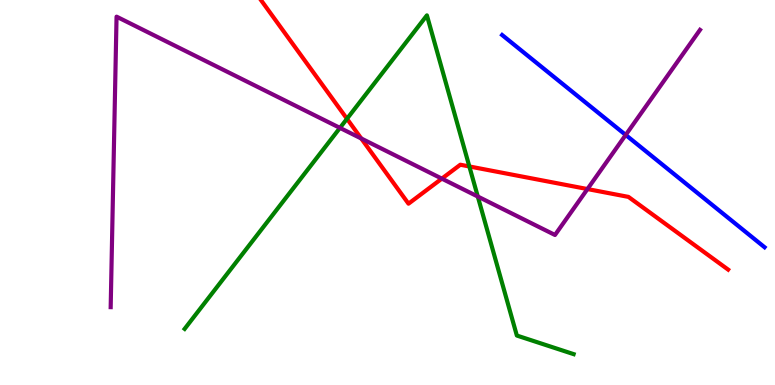[{'lines': ['blue', 'red'], 'intersections': []}, {'lines': ['green', 'red'], 'intersections': [{'x': 4.48, 'y': 6.91}, {'x': 6.06, 'y': 5.68}]}, {'lines': ['purple', 'red'], 'intersections': [{'x': 4.66, 'y': 6.4}, {'x': 5.7, 'y': 5.36}, {'x': 7.58, 'y': 5.09}]}, {'lines': ['blue', 'green'], 'intersections': []}, {'lines': ['blue', 'purple'], 'intersections': [{'x': 8.07, 'y': 6.49}]}, {'lines': ['green', 'purple'], 'intersections': [{'x': 4.39, 'y': 6.68}, {'x': 6.17, 'y': 4.9}]}]